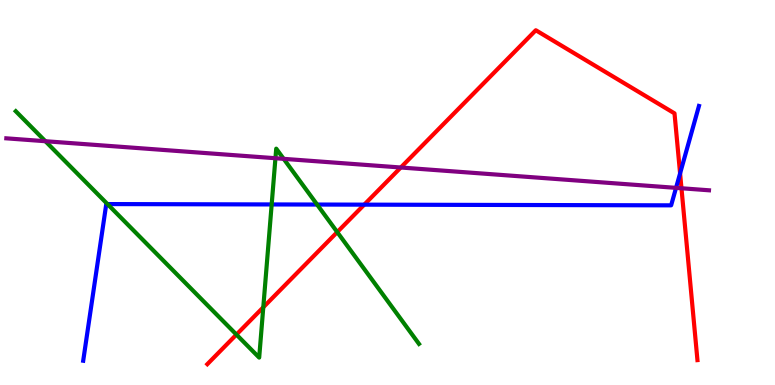[{'lines': ['blue', 'red'], 'intersections': [{'x': 4.7, 'y': 4.68}, {'x': 8.78, 'y': 5.5}]}, {'lines': ['green', 'red'], 'intersections': [{'x': 3.05, 'y': 1.31}, {'x': 3.4, 'y': 2.02}, {'x': 4.35, 'y': 3.97}]}, {'lines': ['purple', 'red'], 'intersections': [{'x': 5.17, 'y': 5.65}, {'x': 8.79, 'y': 5.11}]}, {'lines': ['blue', 'green'], 'intersections': [{'x': 1.39, 'y': 4.7}, {'x': 3.51, 'y': 4.69}, {'x': 4.09, 'y': 4.69}]}, {'lines': ['blue', 'purple'], 'intersections': [{'x': 8.72, 'y': 5.12}]}, {'lines': ['green', 'purple'], 'intersections': [{'x': 0.586, 'y': 6.33}, {'x': 3.55, 'y': 5.89}, {'x': 3.66, 'y': 5.87}]}]